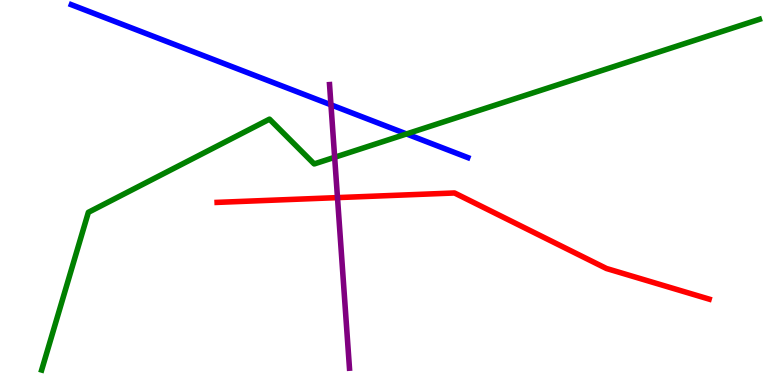[{'lines': ['blue', 'red'], 'intersections': []}, {'lines': ['green', 'red'], 'intersections': []}, {'lines': ['purple', 'red'], 'intersections': [{'x': 4.35, 'y': 4.87}]}, {'lines': ['blue', 'green'], 'intersections': [{'x': 5.25, 'y': 6.52}]}, {'lines': ['blue', 'purple'], 'intersections': [{'x': 4.27, 'y': 7.28}]}, {'lines': ['green', 'purple'], 'intersections': [{'x': 4.32, 'y': 5.91}]}]